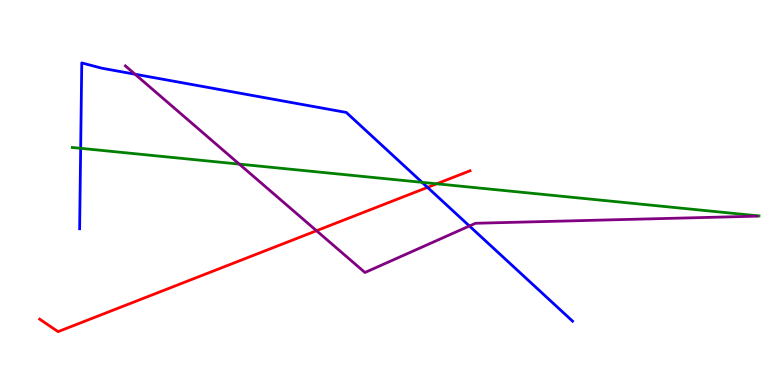[{'lines': ['blue', 'red'], 'intersections': [{'x': 5.52, 'y': 5.13}]}, {'lines': ['green', 'red'], 'intersections': [{'x': 5.63, 'y': 5.23}]}, {'lines': ['purple', 'red'], 'intersections': [{'x': 4.08, 'y': 4.01}]}, {'lines': ['blue', 'green'], 'intersections': [{'x': 1.04, 'y': 6.15}, {'x': 5.45, 'y': 5.26}]}, {'lines': ['blue', 'purple'], 'intersections': [{'x': 1.74, 'y': 8.07}, {'x': 6.06, 'y': 4.13}]}, {'lines': ['green', 'purple'], 'intersections': [{'x': 3.09, 'y': 5.74}]}]